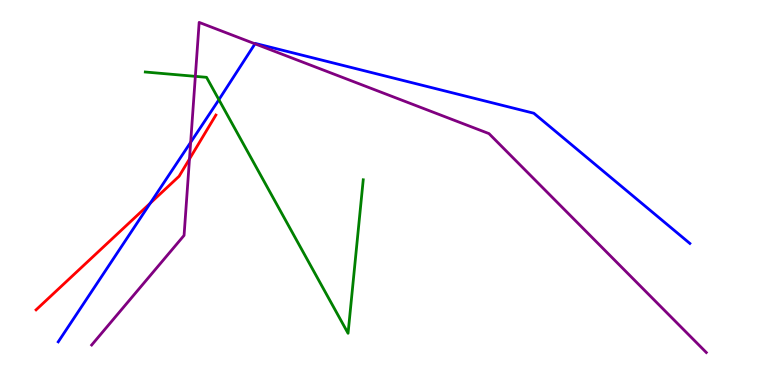[{'lines': ['blue', 'red'], 'intersections': [{'x': 1.94, 'y': 4.72}]}, {'lines': ['green', 'red'], 'intersections': []}, {'lines': ['purple', 'red'], 'intersections': [{'x': 2.44, 'y': 5.87}]}, {'lines': ['blue', 'green'], 'intersections': [{'x': 2.82, 'y': 7.41}]}, {'lines': ['blue', 'purple'], 'intersections': [{'x': 2.46, 'y': 6.3}, {'x': 3.29, 'y': 8.86}]}, {'lines': ['green', 'purple'], 'intersections': [{'x': 2.52, 'y': 8.02}]}]